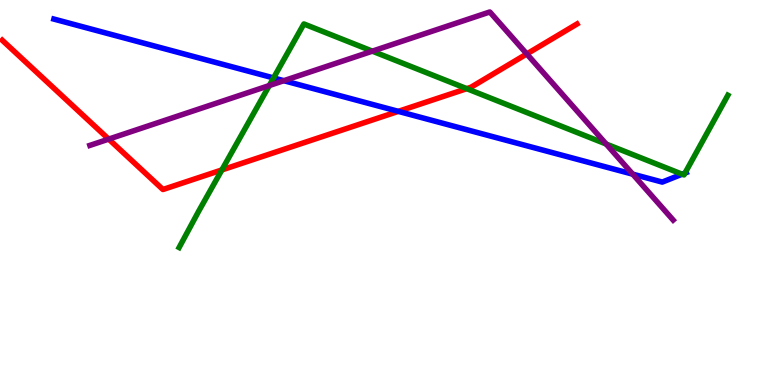[{'lines': ['blue', 'red'], 'intersections': [{'x': 5.14, 'y': 7.11}]}, {'lines': ['green', 'red'], 'intersections': [{'x': 2.86, 'y': 5.59}, {'x': 6.02, 'y': 7.7}]}, {'lines': ['purple', 'red'], 'intersections': [{'x': 1.4, 'y': 6.39}, {'x': 6.8, 'y': 8.6}]}, {'lines': ['blue', 'green'], 'intersections': [{'x': 3.53, 'y': 7.98}, {'x': 8.8, 'y': 5.48}, {'x': 8.84, 'y': 5.51}]}, {'lines': ['blue', 'purple'], 'intersections': [{'x': 3.66, 'y': 7.9}, {'x': 8.16, 'y': 5.48}]}, {'lines': ['green', 'purple'], 'intersections': [{'x': 3.47, 'y': 7.78}, {'x': 4.8, 'y': 8.67}, {'x': 7.82, 'y': 6.26}]}]